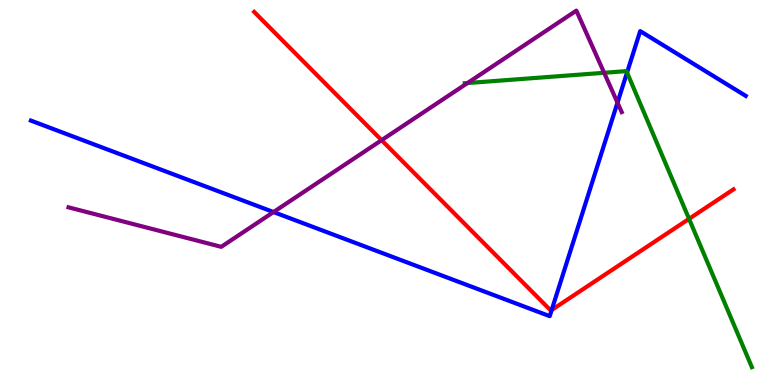[{'lines': ['blue', 'red'], 'intersections': [{'x': 7.12, 'y': 1.95}]}, {'lines': ['green', 'red'], 'intersections': [{'x': 8.89, 'y': 4.32}]}, {'lines': ['purple', 'red'], 'intersections': [{'x': 4.92, 'y': 6.36}]}, {'lines': ['blue', 'green'], 'intersections': [{'x': 8.09, 'y': 8.12}]}, {'lines': ['blue', 'purple'], 'intersections': [{'x': 3.53, 'y': 4.49}, {'x': 7.97, 'y': 7.33}]}, {'lines': ['green', 'purple'], 'intersections': [{'x': 6.03, 'y': 7.84}, {'x': 7.8, 'y': 8.11}]}]